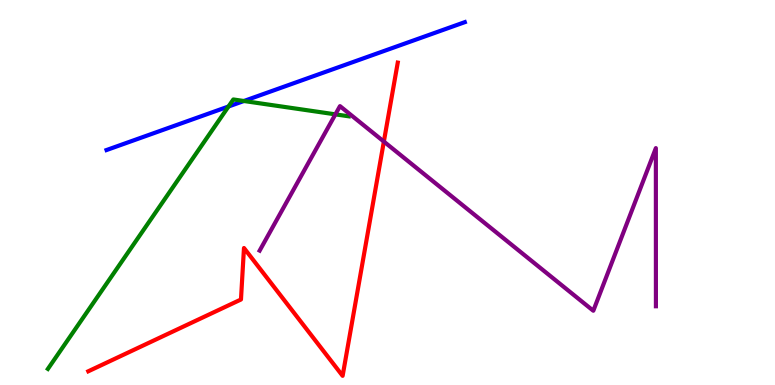[{'lines': ['blue', 'red'], 'intersections': []}, {'lines': ['green', 'red'], 'intersections': []}, {'lines': ['purple', 'red'], 'intersections': [{'x': 4.95, 'y': 6.32}]}, {'lines': ['blue', 'green'], 'intersections': [{'x': 2.95, 'y': 7.23}, {'x': 3.15, 'y': 7.38}]}, {'lines': ['blue', 'purple'], 'intersections': []}, {'lines': ['green', 'purple'], 'intersections': [{'x': 4.33, 'y': 7.03}]}]